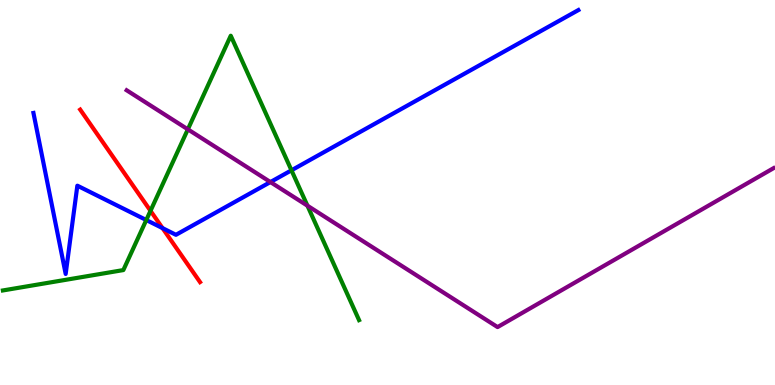[{'lines': ['blue', 'red'], 'intersections': [{'x': 2.1, 'y': 4.07}]}, {'lines': ['green', 'red'], 'intersections': [{'x': 1.94, 'y': 4.52}]}, {'lines': ['purple', 'red'], 'intersections': []}, {'lines': ['blue', 'green'], 'intersections': [{'x': 1.89, 'y': 4.28}, {'x': 3.76, 'y': 5.58}]}, {'lines': ['blue', 'purple'], 'intersections': [{'x': 3.49, 'y': 5.27}]}, {'lines': ['green', 'purple'], 'intersections': [{'x': 2.42, 'y': 6.64}, {'x': 3.97, 'y': 4.66}]}]